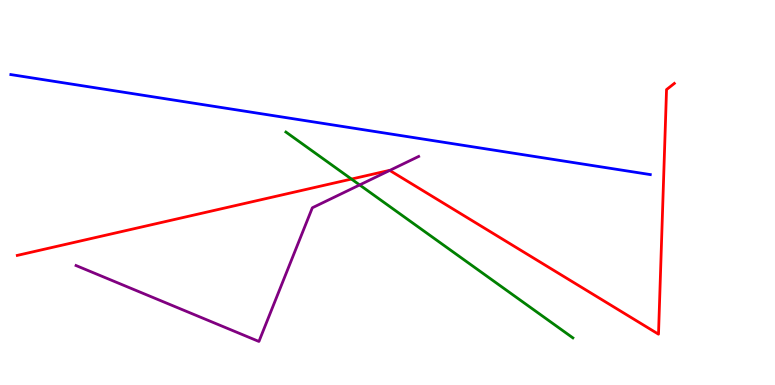[{'lines': ['blue', 'red'], 'intersections': []}, {'lines': ['green', 'red'], 'intersections': [{'x': 4.53, 'y': 5.35}]}, {'lines': ['purple', 'red'], 'intersections': [{'x': 5.03, 'y': 5.57}]}, {'lines': ['blue', 'green'], 'intersections': []}, {'lines': ['blue', 'purple'], 'intersections': []}, {'lines': ['green', 'purple'], 'intersections': [{'x': 4.64, 'y': 5.2}]}]